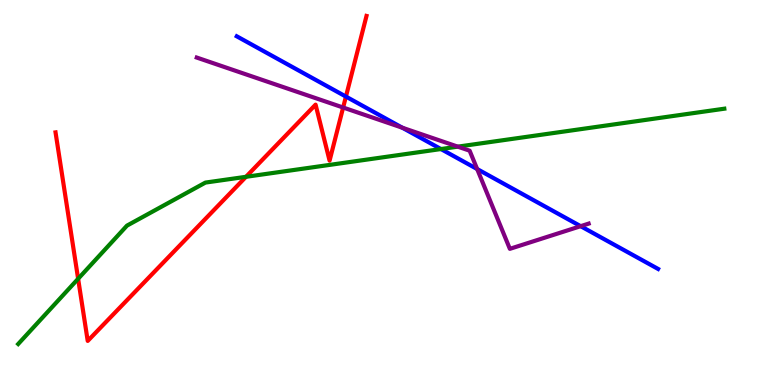[{'lines': ['blue', 'red'], 'intersections': [{'x': 4.46, 'y': 7.49}]}, {'lines': ['green', 'red'], 'intersections': [{'x': 1.01, 'y': 2.76}, {'x': 3.17, 'y': 5.41}]}, {'lines': ['purple', 'red'], 'intersections': [{'x': 4.43, 'y': 7.21}]}, {'lines': ['blue', 'green'], 'intersections': [{'x': 5.69, 'y': 6.13}]}, {'lines': ['blue', 'purple'], 'intersections': [{'x': 5.19, 'y': 6.68}, {'x': 6.16, 'y': 5.61}, {'x': 7.49, 'y': 4.13}]}, {'lines': ['green', 'purple'], 'intersections': [{'x': 5.91, 'y': 6.19}]}]